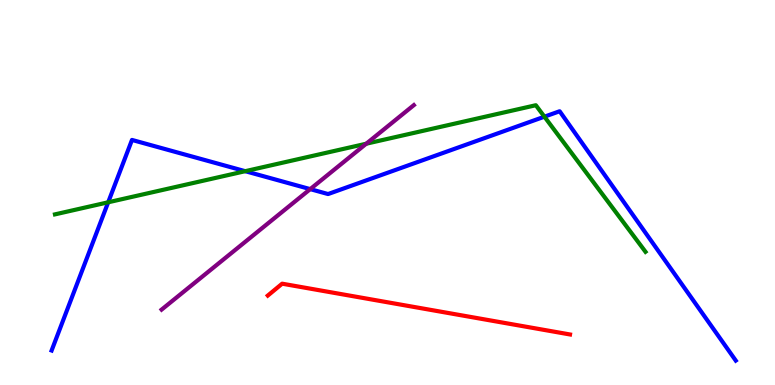[{'lines': ['blue', 'red'], 'intersections': []}, {'lines': ['green', 'red'], 'intersections': []}, {'lines': ['purple', 'red'], 'intersections': []}, {'lines': ['blue', 'green'], 'intersections': [{'x': 1.4, 'y': 4.75}, {'x': 3.16, 'y': 5.55}, {'x': 7.02, 'y': 6.97}]}, {'lines': ['blue', 'purple'], 'intersections': [{'x': 4.0, 'y': 5.09}]}, {'lines': ['green', 'purple'], 'intersections': [{'x': 4.73, 'y': 6.27}]}]